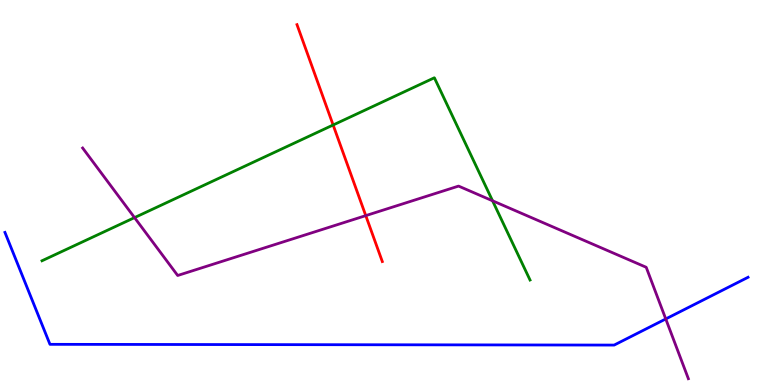[{'lines': ['blue', 'red'], 'intersections': []}, {'lines': ['green', 'red'], 'intersections': [{'x': 4.3, 'y': 6.75}]}, {'lines': ['purple', 'red'], 'intersections': [{'x': 4.72, 'y': 4.4}]}, {'lines': ['blue', 'green'], 'intersections': []}, {'lines': ['blue', 'purple'], 'intersections': [{'x': 8.59, 'y': 1.72}]}, {'lines': ['green', 'purple'], 'intersections': [{'x': 1.74, 'y': 4.35}, {'x': 6.36, 'y': 4.78}]}]